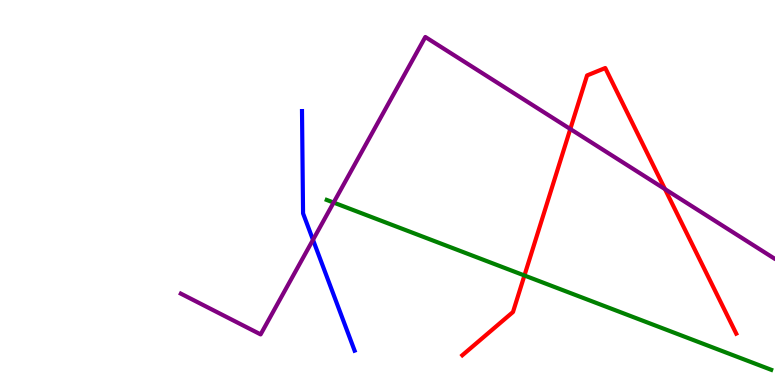[{'lines': ['blue', 'red'], 'intersections': []}, {'lines': ['green', 'red'], 'intersections': [{'x': 6.77, 'y': 2.84}]}, {'lines': ['purple', 'red'], 'intersections': [{'x': 7.36, 'y': 6.65}, {'x': 8.58, 'y': 5.09}]}, {'lines': ['blue', 'green'], 'intersections': []}, {'lines': ['blue', 'purple'], 'intersections': [{'x': 4.04, 'y': 3.77}]}, {'lines': ['green', 'purple'], 'intersections': [{'x': 4.3, 'y': 4.74}]}]